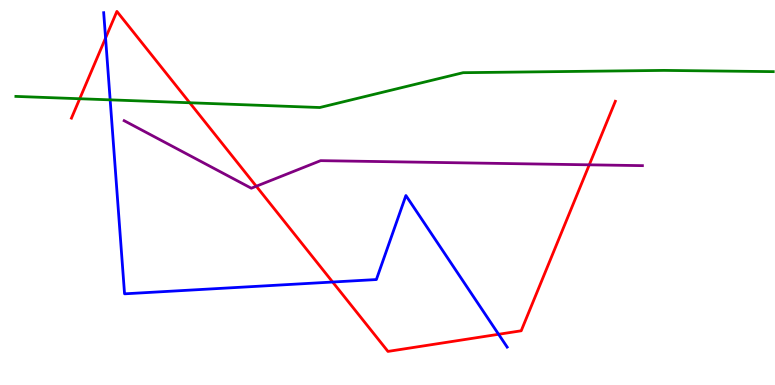[{'lines': ['blue', 'red'], 'intersections': [{'x': 1.36, 'y': 9.01}, {'x': 4.29, 'y': 2.67}, {'x': 6.43, 'y': 1.32}]}, {'lines': ['green', 'red'], 'intersections': [{'x': 1.03, 'y': 7.44}, {'x': 2.45, 'y': 7.33}]}, {'lines': ['purple', 'red'], 'intersections': [{'x': 3.31, 'y': 5.16}, {'x': 7.6, 'y': 5.72}]}, {'lines': ['blue', 'green'], 'intersections': [{'x': 1.42, 'y': 7.41}]}, {'lines': ['blue', 'purple'], 'intersections': []}, {'lines': ['green', 'purple'], 'intersections': []}]